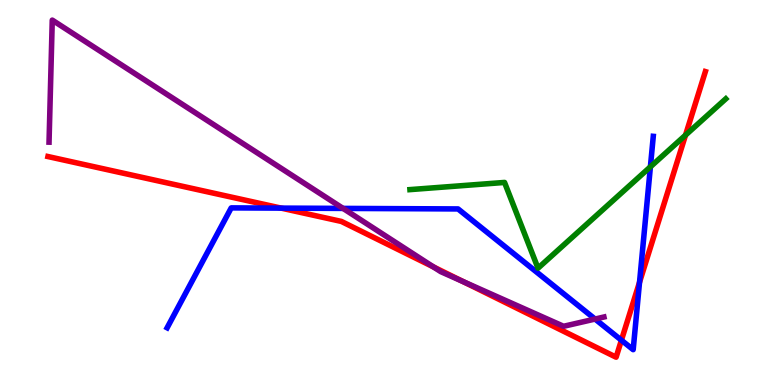[{'lines': ['blue', 'red'], 'intersections': [{'x': 3.63, 'y': 4.59}, {'x': 8.02, 'y': 1.16}, {'x': 8.25, 'y': 2.67}]}, {'lines': ['green', 'red'], 'intersections': [{'x': 8.85, 'y': 6.49}]}, {'lines': ['purple', 'red'], 'intersections': [{'x': 5.59, 'y': 3.07}, {'x': 5.98, 'y': 2.68}]}, {'lines': ['blue', 'green'], 'intersections': [{'x': 8.39, 'y': 5.67}]}, {'lines': ['blue', 'purple'], 'intersections': [{'x': 4.43, 'y': 4.59}, {'x': 7.68, 'y': 1.71}]}, {'lines': ['green', 'purple'], 'intersections': []}]